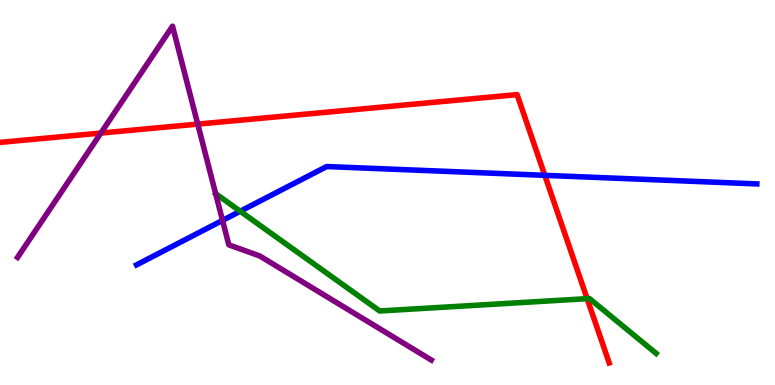[{'lines': ['blue', 'red'], 'intersections': [{'x': 7.03, 'y': 5.45}]}, {'lines': ['green', 'red'], 'intersections': [{'x': 7.58, 'y': 2.24}]}, {'lines': ['purple', 'red'], 'intersections': [{'x': 1.3, 'y': 6.54}, {'x': 2.55, 'y': 6.78}]}, {'lines': ['blue', 'green'], 'intersections': [{'x': 3.1, 'y': 4.51}]}, {'lines': ['blue', 'purple'], 'intersections': [{'x': 2.87, 'y': 4.28}]}, {'lines': ['green', 'purple'], 'intersections': []}]